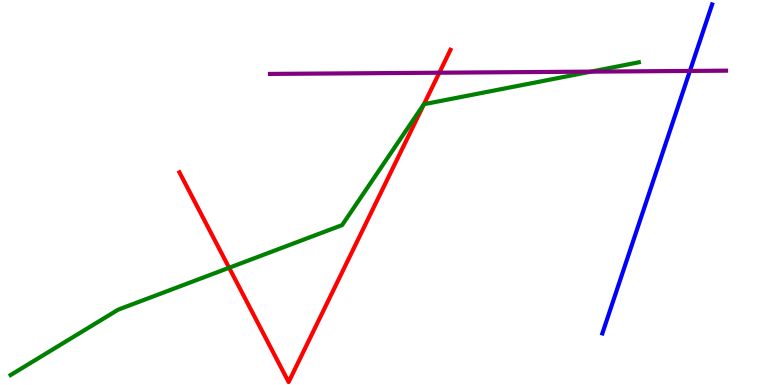[{'lines': ['blue', 'red'], 'intersections': []}, {'lines': ['green', 'red'], 'intersections': [{'x': 2.96, 'y': 3.05}, {'x': 5.47, 'y': 7.29}]}, {'lines': ['purple', 'red'], 'intersections': [{'x': 5.67, 'y': 8.11}]}, {'lines': ['blue', 'green'], 'intersections': []}, {'lines': ['blue', 'purple'], 'intersections': [{'x': 8.9, 'y': 8.16}]}, {'lines': ['green', 'purple'], 'intersections': [{'x': 7.63, 'y': 8.14}]}]